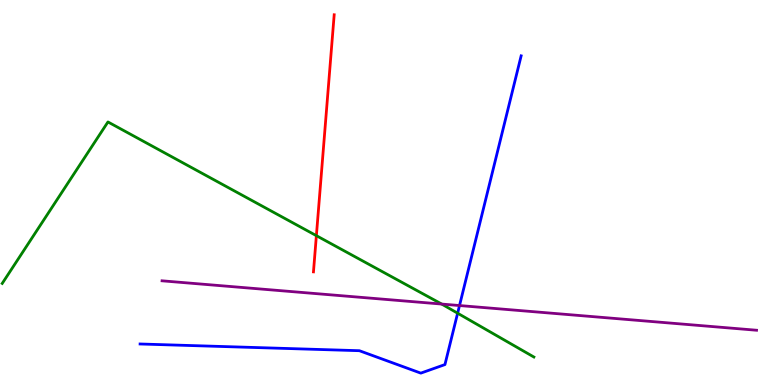[{'lines': ['blue', 'red'], 'intersections': []}, {'lines': ['green', 'red'], 'intersections': [{'x': 4.08, 'y': 3.88}]}, {'lines': ['purple', 'red'], 'intersections': []}, {'lines': ['blue', 'green'], 'intersections': [{'x': 5.9, 'y': 1.86}]}, {'lines': ['blue', 'purple'], 'intersections': [{'x': 5.93, 'y': 2.06}]}, {'lines': ['green', 'purple'], 'intersections': [{'x': 5.7, 'y': 2.1}]}]